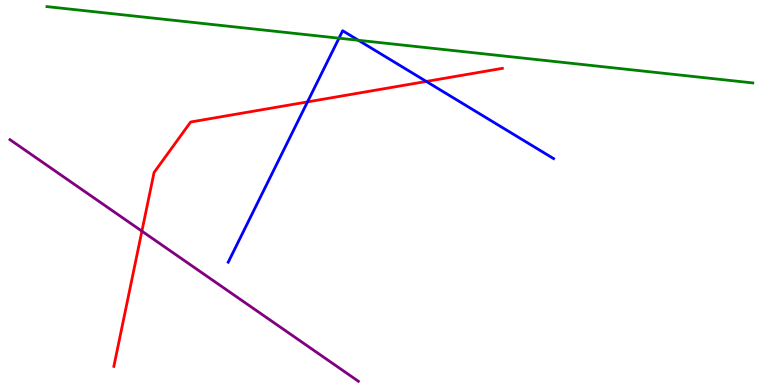[{'lines': ['blue', 'red'], 'intersections': [{'x': 3.97, 'y': 7.35}, {'x': 5.5, 'y': 7.88}]}, {'lines': ['green', 'red'], 'intersections': []}, {'lines': ['purple', 'red'], 'intersections': [{'x': 1.83, 'y': 4.0}]}, {'lines': ['blue', 'green'], 'intersections': [{'x': 4.37, 'y': 9.01}, {'x': 4.62, 'y': 8.95}]}, {'lines': ['blue', 'purple'], 'intersections': []}, {'lines': ['green', 'purple'], 'intersections': []}]